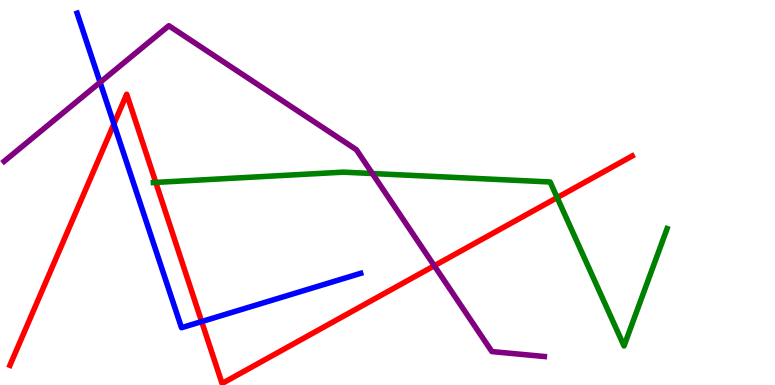[{'lines': ['blue', 'red'], 'intersections': [{'x': 1.47, 'y': 6.78}, {'x': 2.6, 'y': 1.65}]}, {'lines': ['green', 'red'], 'intersections': [{'x': 2.01, 'y': 5.26}, {'x': 7.19, 'y': 4.87}]}, {'lines': ['purple', 'red'], 'intersections': [{'x': 5.6, 'y': 3.1}]}, {'lines': ['blue', 'green'], 'intersections': []}, {'lines': ['blue', 'purple'], 'intersections': [{'x': 1.29, 'y': 7.86}]}, {'lines': ['green', 'purple'], 'intersections': [{'x': 4.8, 'y': 5.49}]}]